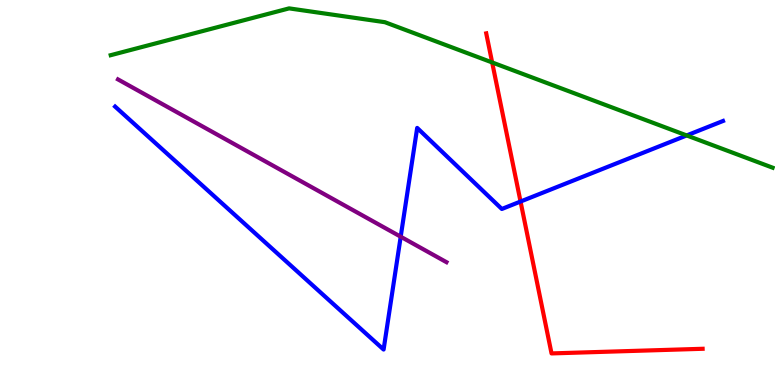[{'lines': ['blue', 'red'], 'intersections': [{'x': 6.72, 'y': 4.77}]}, {'lines': ['green', 'red'], 'intersections': [{'x': 6.35, 'y': 8.38}]}, {'lines': ['purple', 'red'], 'intersections': []}, {'lines': ['blue', 'green'], 'intersections': [{'x': 8.86, 'y': 6.48}]}, {'lines': ['blue', 'purple'], 'intersections': [{'x': 5.17, 'y': 3.85}]}, {'lines': ['green', 'purple'], 'intersections': []}]